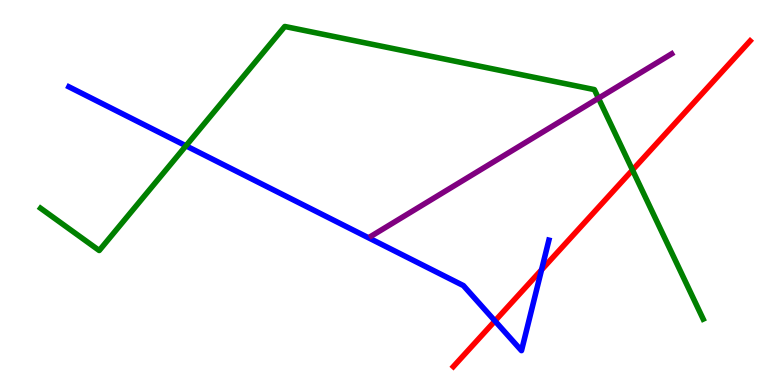[{'lines': ['blue', 'red'], 'intersections': [{'x': 6.39, 'y': 1.66}, {'x': 6.99, 'y': 2.99}]}, {'lines': ['green', 'red'], 'intersections': [{'x': 8.16, 'y': 5.58}]}, {'lines': ['purple', 'red'], 'intersections': []}, {'lines': ['blue', 'green'], 'intersections': [{'x': 2.4, 'y': 6.21}]}, {'lines': ['blue', 'purple'], 'intersections': []}, {'lines': ['green', 'purple'], 'intersections': [{'x': 7.72, 'y': 7.45}]}]